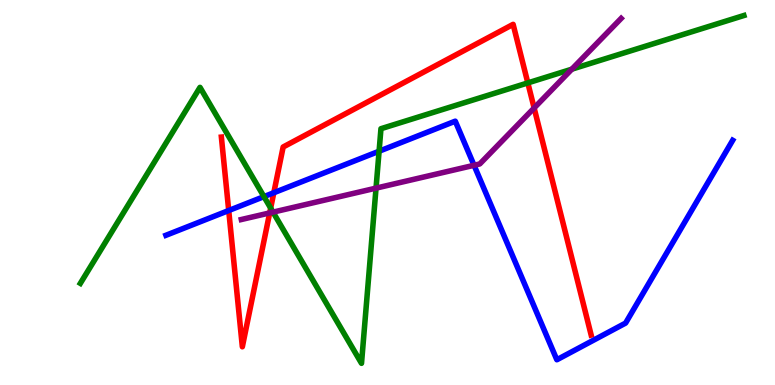[{'lines': ['blue', 'red'], 'intersections': [{'x': 2.95, 'y': 4.53}, {'x': 3.53, 'y': 4.99}]}, {'lines': ['green', 'red'], 'intersections': [{'x': 3.49, 'y': 4.59}, {'x': 6.81, 'y': 7.85}]}, {'lines': ['purple', 'red'], 'intersections': [{'x': 3.48, 'y': 4.47}, {'x': 6.89, 'y': 7.2}]}, {'lines': ['blue', 'green'], 'intersections': [{'x': 3.41, 'y': 4.89}, {'x': 4.89, 'y': 6.07}]}, {'lines': ['blue', 'purple'], 'intersections': [{'x': 6.12, 'y': 5.71}]}, {'lines': ['green', 'purple'], 'intersections': [{'x': 3.52, 'y': 4.49}, {'x': 4.85, 'y': 5.11}, {'x': 7.38, 'y': 8.2}]}]